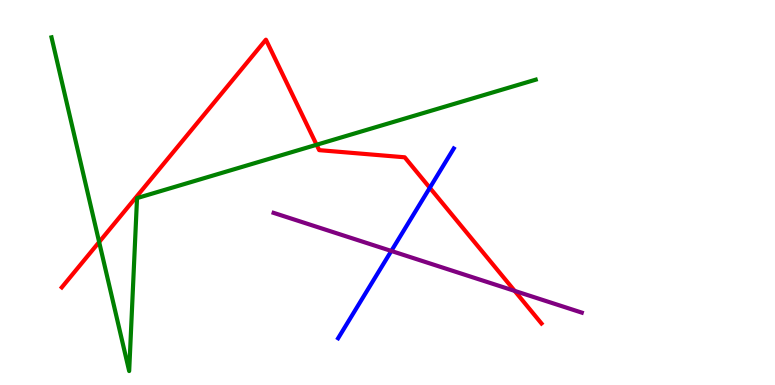[{'lines': ['blue', 'red'], 'intersections': [{'x': 5.55, 'y': 5.12}]}, {'lines': ['green', 'red'], 'intersections': [{'x': 1.28, 'y': 3.71}, {'x': 4.09, 'y': 6.24}]}, {'lines': ['purple', 'red'], 'intersections': [{'x': 6.64, 'y': 2.44}]}, {'lines': ['blue', 'green'], 'intersections': []}, {'lines': ['blue', 'purple'], 'intersections': [{'x': 5.05, 'y': 3.48}]}, {'lines': ['green', 'purple'], 'intersections': []}]